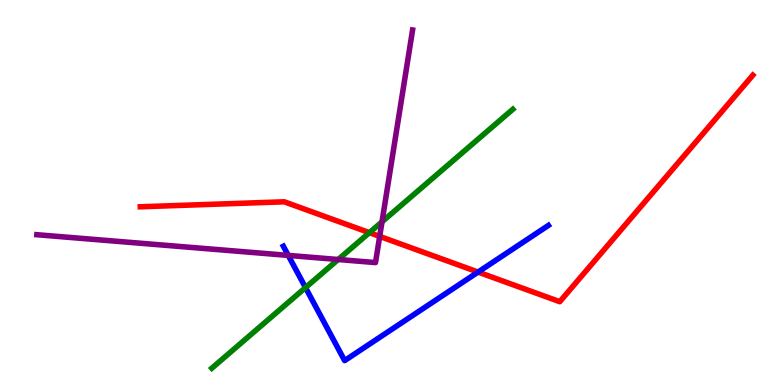[{'lines': ['blue', 'red'], 'intersections': [{'x': 6.17, 'y': 2.93}]}, {'lines': ['green', 'red'], 'intersections': [{'x': 4.77, 'y': 3.96}]}, {'lines': ['purple', 'red'], 'intersections': [{'x': 4.9, 'y': 3.86}]}, {'lines': ['blue', 'green'], 'intersections': [{'x': 3.94, 'y': 2.53}]}, {'lines': ['blue', 'purple'], 'intersections': [{'x': 3.72, 'y': 3.37}]}, {'lines': ['green', 'purple'], 'intersections': [{'x': 4.36, 'y': 3.26}, {'x': 4.93, 'y': 4.24}]}]